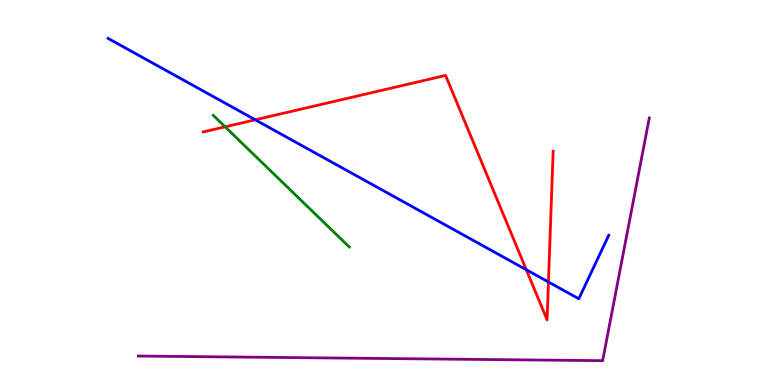[{'lines': ['blue', 'red'], 'intersections': [{'x': 3.29, 'y': 6.89}, {'x': 6.79, 'y': 2.99}, {'x': 7.08, 'y': 2.68}]}, {'lines': ['green', 'red'], 'intersections': [{'x': 2.9, 'y': 6.71}]}, {'lines': ['purple', 'red'], 'intersections': []}, {'lines': ['blue', 'green'], 'intersections': []}, {'lines': ['blue', 'purple'], 'intersections': []}, {'lines': ['green', 'purple'], 'intersections': []}]